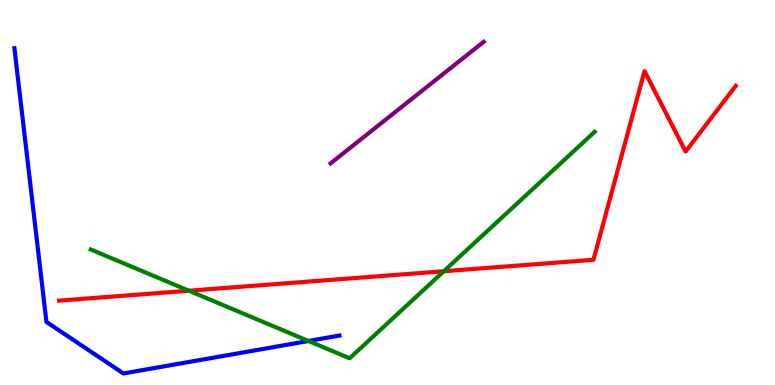[{'lines': ['blue', 'red'], 'intersections': []}, {'lines': ['green', 'red'], 'intersections': [{'x': 2.44, 'y': 2.45}, {'x': 5.73, 'y': 2.95}]}, {'lines': ['purple', 'red'], 'intersections': []}, {'lines': ['blue', 'green'], 'intersections': [{'x': 3.98, 'y': 1.14}]}, {'lines': ['blue', 'purple'], 'intersections': []}, {'lines': ['green', 'purple'], 'intersections': []}]